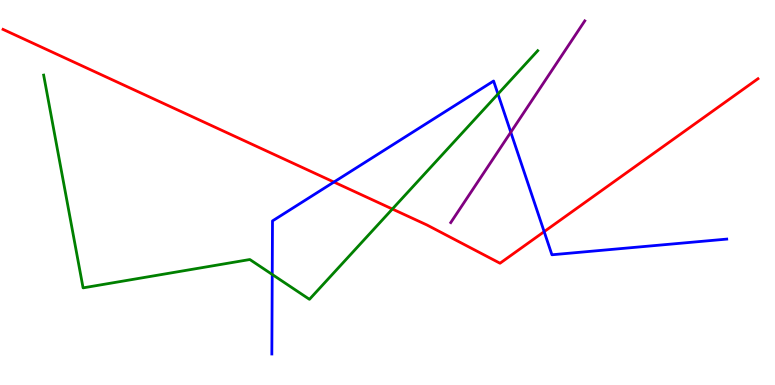[{'lines': ['blue', 'red'], 'intersections': [{'x': 4.31, 'y': 5.27}, {'x': 7.02, 'y': 3.98}]}, {'lines': ['green', 'red'], 'intersections': [{'x': 5.06, 'y': 4.57}]}, {'lines': ['purple', 'red'], 'intersections': []}, {'lines': ['blue', 'green'], 'intersections': [{'x': 3.51, 'y': 2.87}, {'x': 6.43, 'y': 7.56}]}, {'lines': ['blue', 'purple'], 'intersections': [{'x': 6.59, 'y': 6.57}]}, {'lines': ['green', 'purple'], 'intersections': []}]